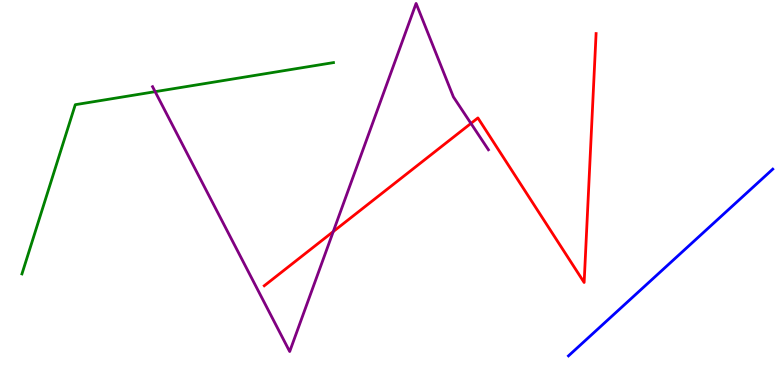[{'lines': ['blue', 'red'], 'intersections': []}, {'lines': ['green', 'red'], 'intersections': []}, {'lines': ['purple', 'red'], 'intersections': [{'x': 4.3, 'y': 3.99}, {'x': 6.08, 'y': 6.79}]}, {'lines': ['blue', 'green'], 'intersections': []}, {'lines': ['blue', 'purple'], 'intersections': []}, {'lines': ['green', 'purple'], 'intersections': [{'x': 2.0, 'y': 7.62}]}]